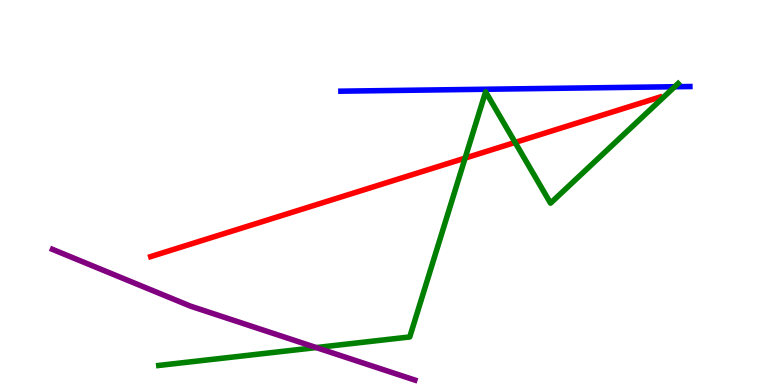[{'lines': ['blue', 'red'], 'intersections': []}, {'lines': ['green', 'red'], 'intersections': [{'x': 6.0, 'y': 5.89}, {'x': 6.65, 'y': 6.3}]}, {'lines': ['purple', 'red'], 'intersections': []}, {'lines': ['blue', 'green'], 'intersections': [{'x': 8.71, 'y': 7.75}]}, {'lines': ['blue', 'purple'], 'intersections': []}, {'lines': ['green', 'purple'], 'intersections': [{'x': 4.08, 'y': 0.972}]}]